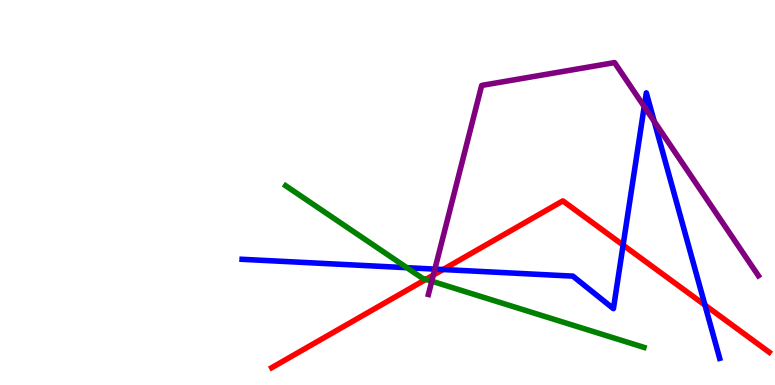[{'lines': ['blue', 'red'], 'intersections': [{'x': 5.72, 'y': 3.0}, {'x': 8.04, 'y': 3.63}, {'x': 9.1, 'y': 2.08}]}, {'lines': ['green', 'red'], 'intersections': [{'x': 5.5, 'y': 2.74}]}, {'lines': ['purple', 'red'], 'intersections': [{'x': 5.59, 'y': 2.85}]}, {'lines': ['blue', 'green'], 'intersections': [{'x': 5.25, 'y': 3.05}]}, {'lines': ['blue', 'purple'], 'intersections': [{'x': 5.61, 'y': 3.01}, {'x': 8.31, 'y': 7.23}, {'x': 8.44, 'y': 6.85}]}, {'lines': ['green', 'purple'], 'intersections': [{'x': 5.57, 'y': 2.7}]}]